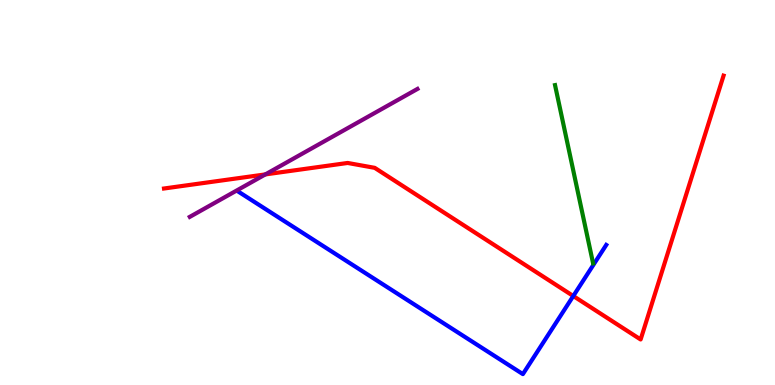[{'lines': ['blue', 'red'], 'intersections': [{'x': 7.4, 'y': 2.31}]}, {'lines': ['green', 'red'], 'intersections': []}, {'lines': ['purple', 'red'], 'intersections': [{'x': 3.42, 'y': 5.47}]}, {'lines': ['blue', 'green'], 'intersections': []}, {'lines': ['blue', 'purple'], 'intersections': []}, {'lines': ['green', 'purple'], 'intersections': []}]